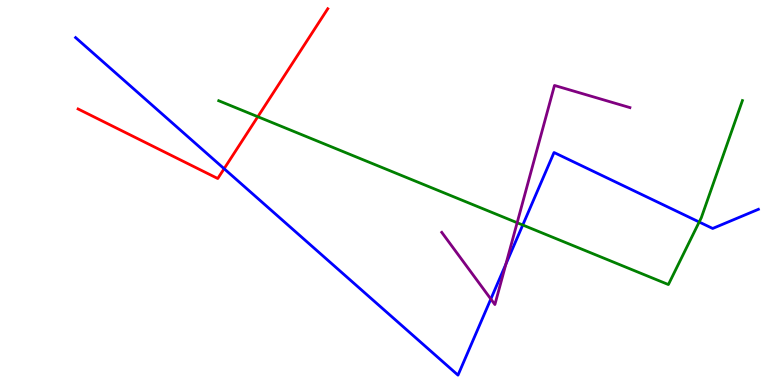[{'lines': ['blue', 'red'], 'intersections': [{'x': 2.89, 'y': 5.62}]}, {'lines': ['green', 'red'], 'intersections': [{'x': 3.33, 'y': 6.97}]}, {'lines': ['purple', 'red'], 'intersections': []}, {'lines': ['blue', 'green'], 'intersections': [{'x': 6.75, 'y': 4.16}, {'x': 9.02, 'y': 4.23}]}, {'lines': ['blue', 'purple'], 'intersections': [{'x': 6.33, 'y': 2.23}, {'x': 6.53, 'y': 3.14}]}, {'lines': ['green', 'purple'], 'intersections': [{'x': 6.67, 'y': 4.21}]}]